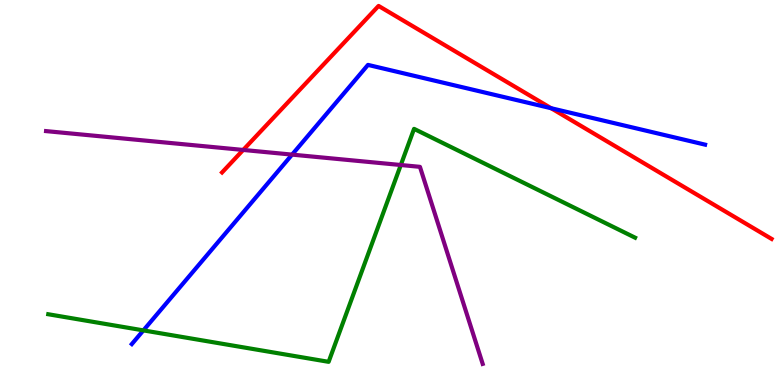[{'lines': ['blue', 'red'], 'intersections': [{'x': 7.11, 'y': 7.19}]}, {'lines': ['green', 'red'], 'intersections': []}, {'lines': ['purple', 'red'], 'intersections': [{'x': 3.14, 'y': 6.11}]}, {'lines': ['blue', 'green'], 'intersections': [{'x': 1.85, 'y': 1.42}]}, {'lines': ['blue', 'purple'], 'intersections': [{'x': 3.77, 'y': 5.98}]}, {'lines': ['green', 'purple'], 'intersections': [{'x': 5.17, 'y': 5.71}]}]